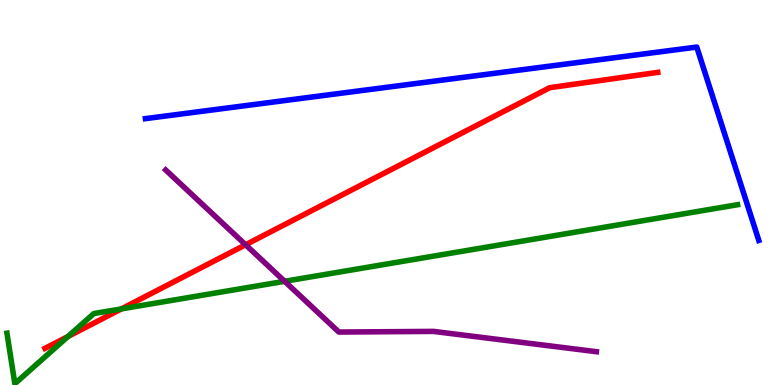[{'lines': ['blue', 'red'], 'intersections': []}, {'lines': ['green', 'red'], 'intersections': [{'x': 0.877, 'y': 1.26}, {'x': 1.57, 'y': 1.98}]}, {'lines': ['purple', 'red'], 'intersections': [{'x': 3.17, 'y': 3.64}]}, {'lines': ['blue', 'green'], 'intersections': []}, {'lines': ['blue', 'purple'], 'intersections': []}, {'lines': ['green', 'purple'], 'intersections': [{'x': 3.67, 'y': 2.69}]}]